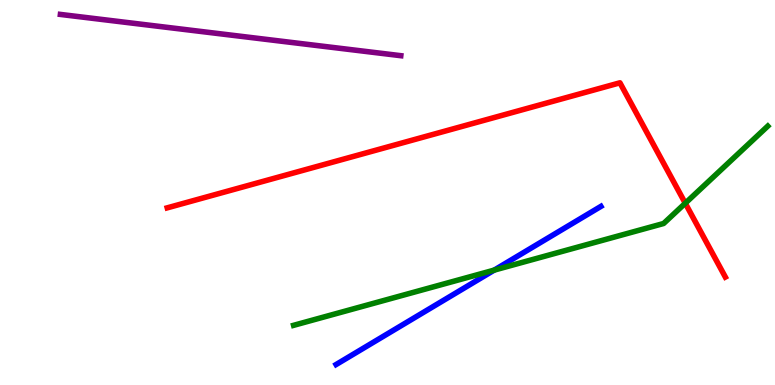[{'lines': ['blue', 'red'], 'intersections': []}, {'lines': ['green', 'red'], 'intersections': [{'x': 8.84, 'y': 4.72}]}, {'lines': ['purple', 'red'], 'intersections': []}, {'lines': ['blue', 'green'], 'intersections': [{'x': 6.38, 'y': 2.98}]}, {'lines': ['blue', 'purple'], 'intersections': []}, {'lines': ['green', 'purple'], 'intersections': []}]